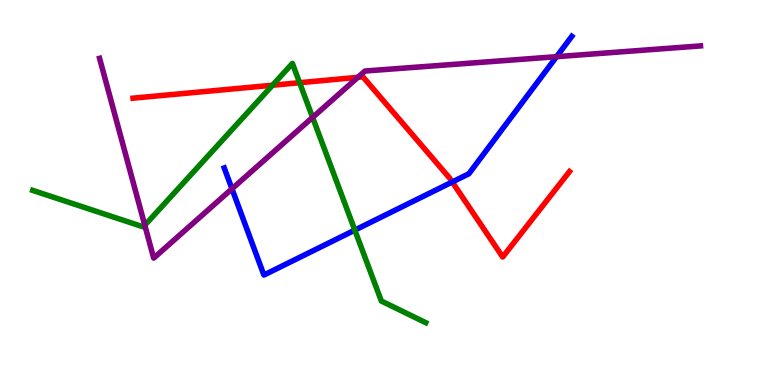[{'lines': ['blue', 'red'], 'intersections': [{'x': 5.84, 'y': 5.27}]}, {'lines': ['green', 'red'], 'intersections': [{'x': 3.52, 'y': 7.79}, {'x': 3.87, 'y': 7.85}]}, {'lines': ['purple', 'red'], 'intersections': [{'x': 4.62, 'y': 7.99}]}, {'lines': ['blue', 'green'], 'intersections': [{'x': 4.58, 'y': 4.02}]}, {'lines': ['blue', 'purple'], 'intersections': [{'x': 2.99, 'y': 5.1}, {'x': 7.18, 'y': 8.53}]}, {'lines': ['green', 'purple'], 'intersections': [{'x': 1.87, 'y': 4.15}, {'x': 4.03, 'y': 6.95}]}]